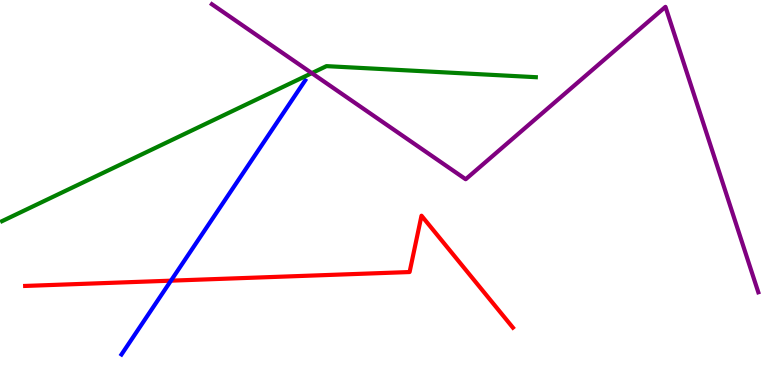[{'lines': ['blue', 'red'], 'intersections': [{'x': 2.21, 'y': 2.71}]}, {'lines': ['green', 'red'], 'intersections': []}, {'lines': ['purple', 'red'], 'intersections': []}, {'lines': ['blue', 'green'], 'intersections': []}, {'lines': ['blue', 'purple'], 'intersections': []}, {'lines': ['green', 'purple'], 'intersections': [{'x': 4.02, 'y': 8.1}]}]